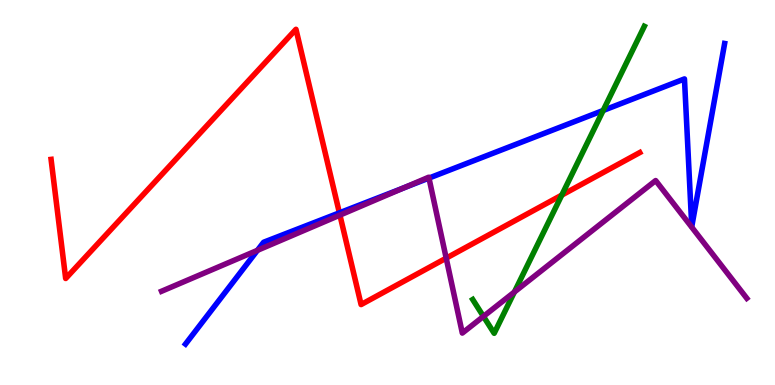[{'lines': ['blue', 'red'], 'intersections': [{'x': 4.38, 'y': 4.47}]}, {'lines': ['green', 'red'], 'intersections': [{'x': 7.25, 'y': 4.93}]}, {'lines': ['purple', 'red'], 'intersections': [{'x': 4.39, 'y': 4.41}, {'x': 5.76, 'y': 3.29}]}, {'lines': ['blue', 'green'], 'intersections': [{'x': 7.78, 'y': 7.13}]}, {'lines': ['blue', 'purple'], 'intersections': [{'x': 3.32, 'y': 3.5}, {'x': 5.21, 'y': 5.12}, {'x': 5.54, 'y': 5.37}]}, {'lines': ['green', 'purple'], 'intersections': [{'x': 6.24, 'y': 1.78}, {'x': 6.64, 'y': 2.42}]}]